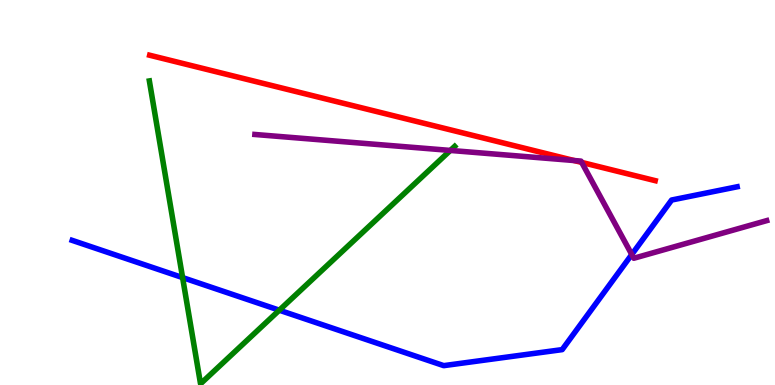[{'lines': ['blue', 'red'], 'intersections': []}, {'lines': ['green', 'red'], 'intersections': []}, {'lines': ['purple', 'red'], 'intersections': [{'x': 7.41, 'y': 5.83}, {'x': 7.51, 'y': 5.78}]}, {'lines': ['blue', 'green'], 'intersections': [{'x': 2.36, 'y': 2.79}, {'x': 3.6, 'y': 1.94}]}, {'lines': ['blue', 'purple'], 'intersections': [{'x': 8.15, 'y': 3.39}]}, {'lines': ['green', 'purple'], 'intersections': [{'x': 5.81, 'y': 6.09}]}]